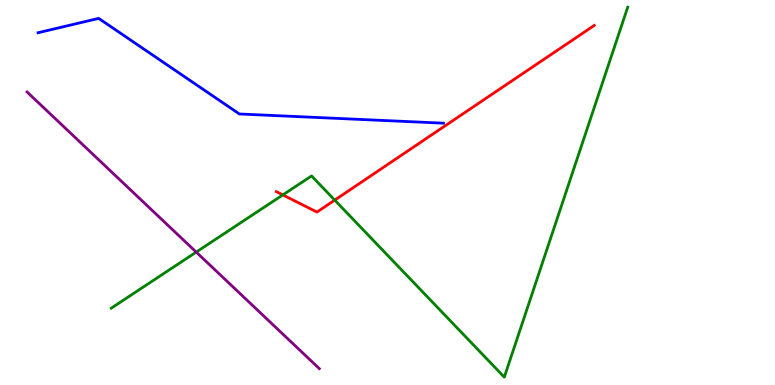[{'lines': ['blue', 'red'], 'intersections': []}, {'lines': ['green', 'red'], 'intersections': [{'x': 3.65, 'y': 4.94}, {'x': 4.32, 'y': 4.8}]}, {'lines': ['purple', 'red'], 'intersections': []}, {'lines': ['blue', 'green'], 'intersections': []}, {'lines': ['blue', 'purple'], 'intersections': []}, {'lines': ['green', 'purple'], 'intersections': [{'x': 2.53, 'y': 3.45}]}]